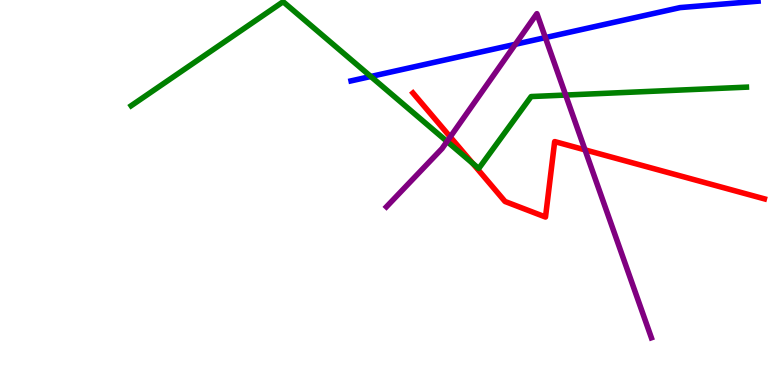[{'lines': ['blue', 'red'], 'intersections': []}, {'lines': ['green', 'red'], 'intersections': [{'x': 6.1, 'y': 5.76}]}, {'lines': ['purple', 'red'], 'intersections': [{'x': 5.81, 'y': 6.44}, {'x': 7.55, 'y': 6.11}]}, {'lines': ['blue', 'green'], 'intersections': [{'x': 4.78, 'y': 8.01}]}, {'lines': ['blue', 'purple'], 'intersections': [{'x': 6.65, 'y': 8.85}, {'x': 7.04, 'y': 9.02}]}, {'lines': ['green', 'purple'], 'intersections': [{'x': 5.77, 'y': 6.33}, {'x': 7.3, 'y': 7.53}]}]